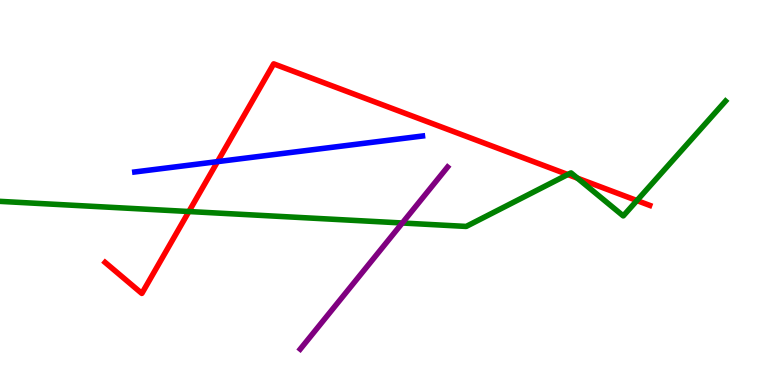[{'lines': ['blue', 'red'], 'intersections': [{'x': 2.81, 'y': 5.8}]}, {'lines': ['green', 'red'], 'intersections': [{'x': 2.44, 'y': 4.51}, {'x': 7.33, 'y': 5.47}, {'x': 7.45, 'y': 5.37}, {'x': 8.22, 'y': 4.79}]}, {'lines': ['purple', 'red'], 'intersections': []}, {'lines': ['blue', 'green'], 'intersections': []}, {'lines': ['blue', 'purple'], 'intersections': []}, {'lines': ['green', 'purple'], 'intersections': [{'x': 5.19, 'y': 4.21}]}]